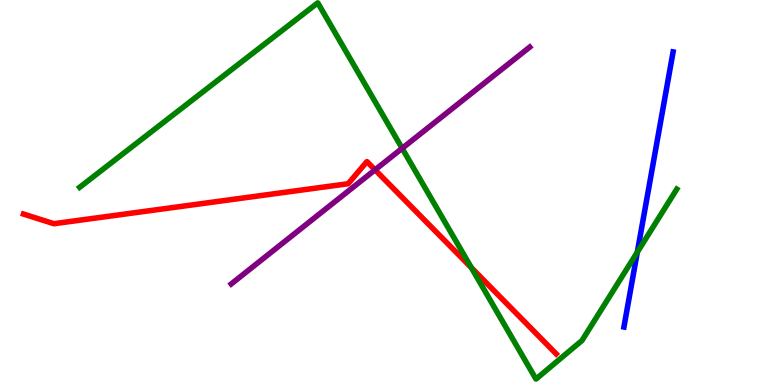[{'lines': ['blue', 'red'], 'intersections': []}, {'lines': ['green', 'red'], 'intersections': [{'x': 6.08, 'y': 3.05}]}, {'lines': ['purple', 'red'], 'intersections': [{'x': 4.84, 'y': 5.59}]}, {'lines': ['blue', 'green'], 'intersections': [{'x': 8.22, 'y': 3.45}]}, {'lines': ['blue', 'purple'], 'intersections': []}, {'lines': ['green', 'purple'], 'intersections': [{'x': 5.19, 'y': 6.15}]}]